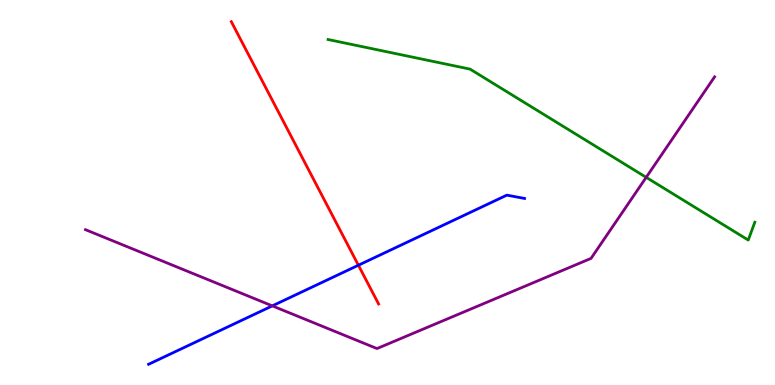[{'lines': ['blue', 'red'], 'intersections': [{'x': 4.62, 'y': 3.11}]}, {'lines': ['green', 'red'], 'intersections': []}, {'lines': ['purple', 'red'], 'intersections': []}, {'lines': ['blue', 'green'], 'intersections': []}, {'lines': ['blue', 'purple'], 'intersections': [{'x': 3.51, 'y': 2.06}]}, {'lines': ['green', 'purple'], 'intersections': [{'x': 8.34, 'y': 5.39}]}]